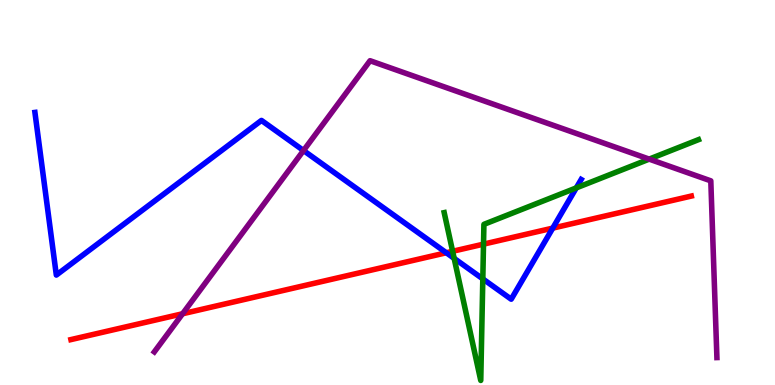[{'lines': ['blue', 'red'], 'intersections': [{'x': 5.76, 'y': 3.44}, {'x': 7.13, 'y': 4.07}]}, {'lines': ['green', 'red'], 'intersections': [{'x': 5.84, 'y': 3.47}, {'x': 6.24, 'y': 3.66}]}, {'lines': ['purple', 'red'], 'intersections': [{'x': 2.36, 'y': 1.85}]}, {'lines': ['blue', 'green'], 'intersections': [{'x': 5.86, 'y': 3.29}, {'x': 6.23, 'y': 2.76}, {'x': 7.44, 'y': 5.12}]}, {'lines': ['blue', 'purple'], 'intersections': [{'x': 3.92, 'y': 6.09}]}, {'lines': ['green', 'purple'], 'intersections': [{'x': 8.38, 'y': 5.87}]}]